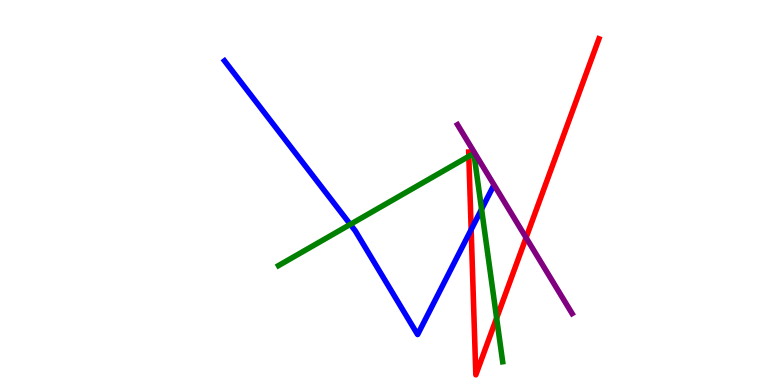[{'lines': ['blue', 'red'], 'intersections': [{'x': 6.08, 'y': 4.04}]}, {'lines': ['green', 'red'], 'intersections': [{'x': 6.05, 'y': 5.94}, {'x': 6.41, 'y': 1.74}]}, {'lines': ['purple', 'red'], 'intersections': [{'x': 6.79, 'y': 3.83}]}, {'lines': ['blue', 'green'], 'intersections': [{'x': 4.52, 'y': 4.17}, {'x': 6.21, 'y': 4.57}]}, {'lines': ['blue', 'purple'], 'intersections': []}, {'lines': ['green', 'purple'], 'intersections': []}]